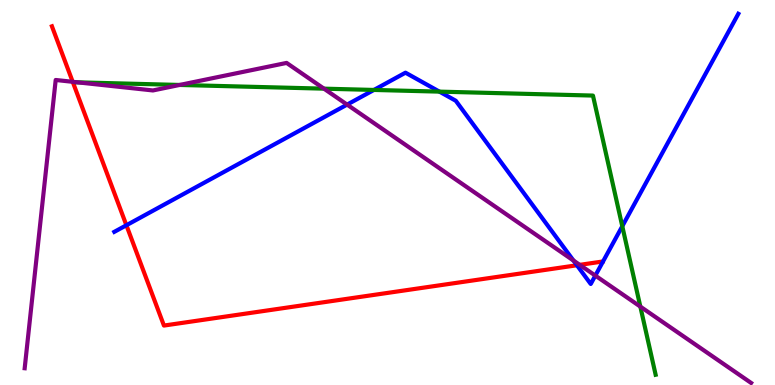[{'lines': ['blue', 'red'], 'intersections': [{'x': 1.63, 'y': 4.15}, {'x': 7.44, 'y': 3.11}]}, {'lines': ['green', 'red'], 'intersections': []}, {'lines': ['purple', 'red'], 'intersections': [{'x': 0.938, 'y': 7.88}, {'x': 7.48, 'y': 3.12}]}, {'lines': ['blue', 'green'], 'intersections': [{'x': 4.82, 'y': 7.66}, {'x': 5.67, 'y': 7.62}, {'x': 8.03, 'y': 4.12}]}, {'lines': ['blue', 'purple'], 'intersections': [{'x': 4.48, 'y': 7.28}, {'x': 7.4, 'y': 3.23}, {'x': 7.68, 'y': 2.84}]}, {'lines': ['green', 'purple'], 'intersections': [{'x': 1.0, 'y': 7.86}, {'x': 2.32, 'y': 7.79}, {'x': 4.18, 'y': 7.7}, {'x': 8.26, 'y': 2.04}]}]